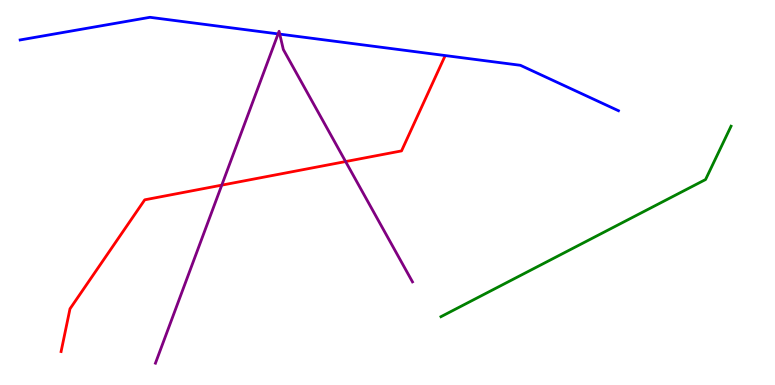[{'lines': ['blue', 'red'], 'intersections': []}, {'lines': ['green', 'red'], 'intersections': []}, {'lines': ['purple', 'red'], 'intersections': [{'x': 2.86, 'y': 5.19}, {'x': 4.46, 'y': 5.8}]}, {'lines': ['blue', 'green'], 'intersections': []}, {'lines': ['blue', 'purple'], 'intersections': [{'x': 3.59, 'y': 9.12}, {'x': 3.61, 'y': 9.11}]}, {'lines': ['green', 'purple'], 'intersections': []}]